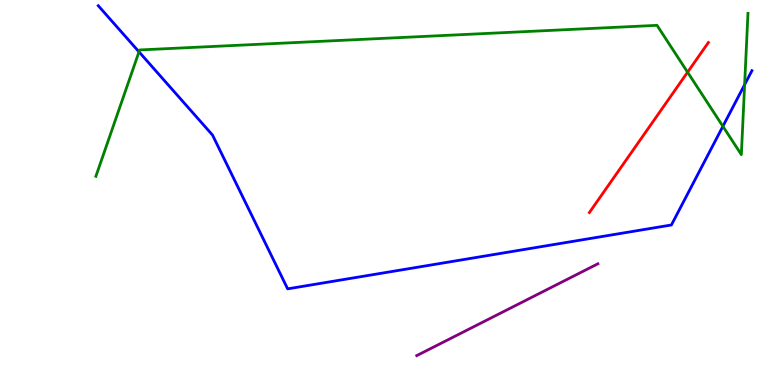[{'lines': ['blue', 'red'], 'intersections': []}, {'lines': ['green', 'red'], 'intersections': [{'x': 8.87, 'y': 8.12}]}, {'lines': ['purple', 'red'], 'intersections': []}, {'lines': ['blue', 'green'], 'intersections': [{'x': 1.79, 'y': 8.65}, {'x': 9.33, 'y': 6.72}, {'x': 9.61, 'y': 7.8}]}, {'lines': ['blue', 'purple'], 'intersections': []}, {'lines': ['green', 'purple'], 'intersections': []}]